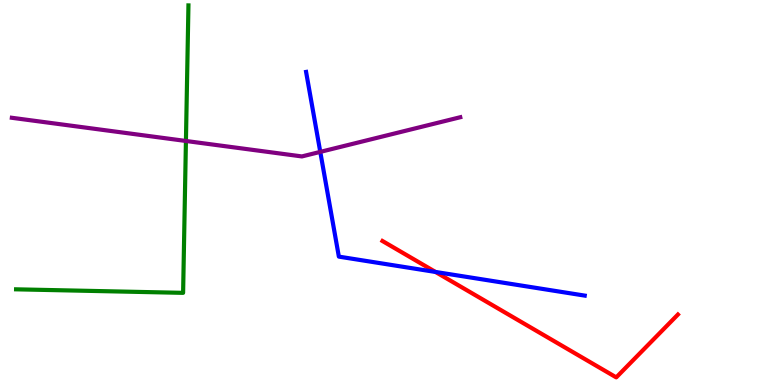[{'lines': ['blue', 'red'], 'intersections': [{'x': 5.62, 'y': 2.94}]}, {'lines': ['green', 'red'], 'intersections': []}, {'lines': ['purple', 'red'], 'intersections': []}, {'lines': ['blue', 'green'], 'intersections': []}, {'lines': ['blue', 'purple'], 'intersections': [{'x': 4.13, 'y': 6.06}]}, {'lines': ['green', 'purple'], 'intersections': [{'x': 2.4, 'y': 6.34}]}]